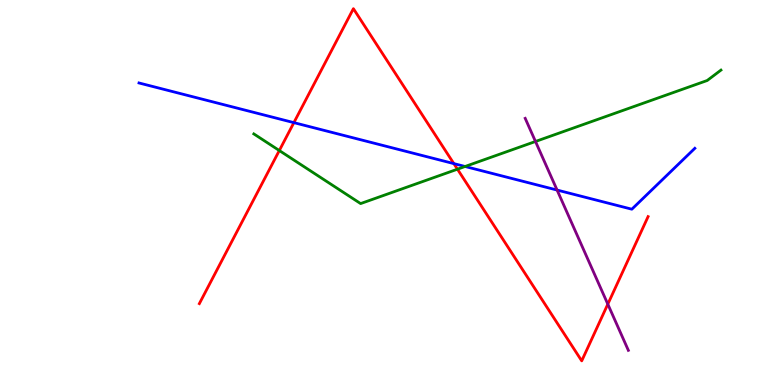[{'lines': ['blue', 'red'], 'intersections': [{'x': 3.79, 'y': 6.81}, {'x': 5.86, 'y': 5.75}]}, {'lines': ['green', 'red'], 'intersections': [{'x': 3.6, 'y': 6.09}, {'x': 5.9, 'y': 5.61}]}, {'lines': ['purple', 'red'], 'intersections': [{'x': 7.84, 'y': 2.1}]}, {'lines': ['blue', 'green'], 'intersections': [{'x': 6.0, 'y': 5.68}]}, {'lines': ['blue', 'purple'], 'intersections': [{'x': 7.19, 'y': 5.06}]}, {'lines': ['green', 'purple'], 'intersections': [{'x': 6.91, 'y': 6.33}]}]